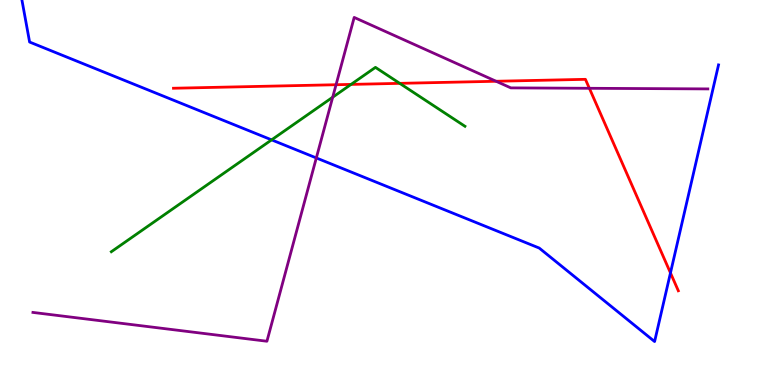[{'lines': ['blue', 'red'], 'intersections': [{'x': 8.65, 'y': 2.91}]}, {'lines': ['green', 'red'], 'intersections': [{'x': 4.53, 'y': 7.81}, {'x': 5.16, 'y': 7.84}]}, {'lines': ['purple', 'red'], 'intersections': [{'x': 4.34, 'y': 7.8}, {'x': 6.4, 'y': 7.89}, {'x': 7.6, 'y': 7.71}]}, {'lines': ['blue', 'green'], 'intersections': [{'x': 3.5, 'y': 6.37}]}, {'lines': ['blue', 'purple'], 'intersections': [{'x': 4.08, 'y': 5.9}]}, {'lines': ['green', 'purple'], 'intersections': [{'x': 4.29, 'y': 7.47}]}]